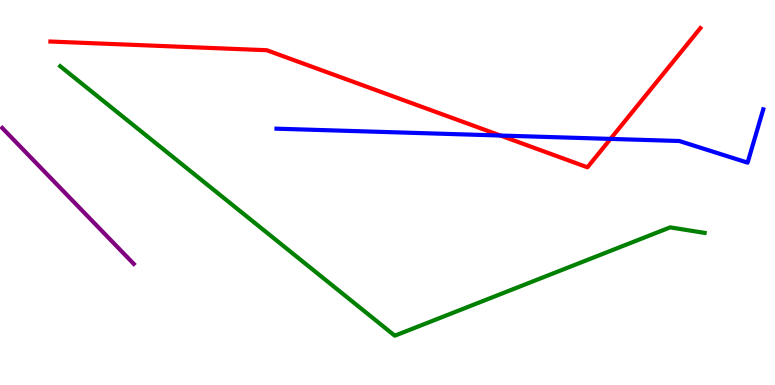[{'lines': ['blue', 'red'], 'intersections': [{'x': 6.46, 'y': 6.48}, {'x': 7.88, 'y': 6.39}]}, {'lines': ['green', 'red'], 'intersections': []}, {'lines': ['purple', 'red'], 'intersections': []}, {'lines': ['blue', 'green'], 'intersections': []}, {'lines': ['blue', 'purple'], 'intersections': []}, {'lines': ['green', 'purple'], 'intersections': []}]